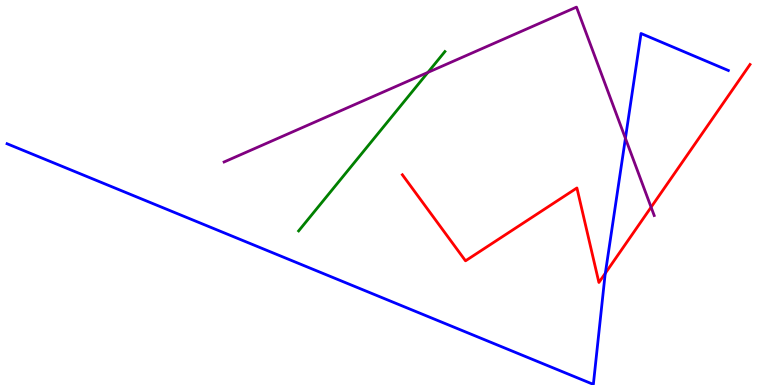[{'lines': ['blue', 'red'], 'intersections': [{'x': 7.81, 'y': 2.9}]}, {'lines': ['green', 'red'], 'intersections': []}, {'lines': ['purple', 'red'], 'intersections': [{'x': 8.4, 'y': 4.62}]}, {'lines': ['blue', 'green'], 'intersections': []}, {'lines': ['blue', 'purple'], 'intersections': [{'x': 8.07, 'y': 6.41}]}, {'lines': ['green', 'purple'], 'intersections': [{'x': 5.52, 'y': 8.12}]}]